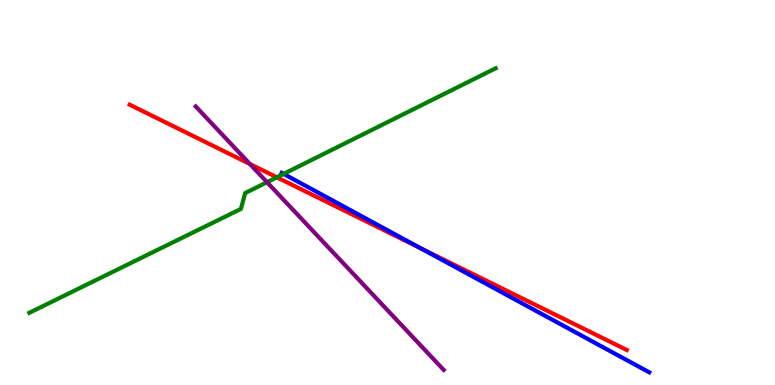[{'lines': ['blue', 'red'], 'intersections': [{'x': 5.43, 'y': 3.55}]}, {'lines': ['green', 'red'], 'intersections': [{'x': 3.57, 'y': 5.39}]}, {'lines': ['purple', 'red'], 'intersections': [{'x': 3.22, 'y': 5.74}]}, {'lines': ['blue', 'green'], 'intersections': [{'x': 3.66, 'y': 5.48}]}, {'lines': ['blue', 'purple'], 'intersections': []}, {'lines': ['green', 'purple'], 'intersections': [{'x': 3.45, 'y': 5.27}]}]